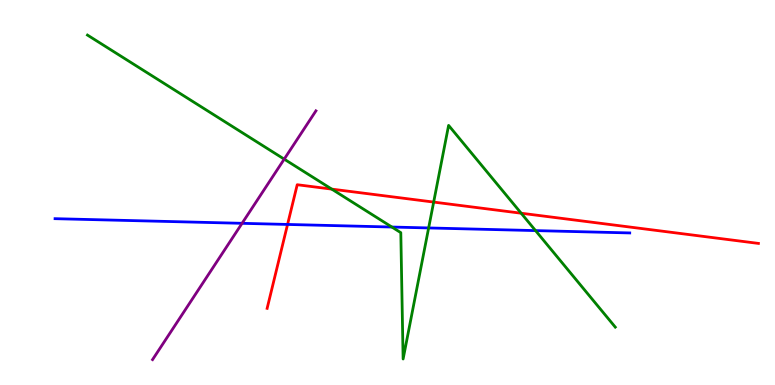[{'lines': ['blue', 'red'], 'intersections': [{'x': 3.71, 'y': 4.17}]}, {'lines': ['green', 'red'], 'intersections': [{'x': 4.28, 'y': 5.09}, {'x': 5.6, 'y': 4.75}, {'x': 6.72, 'y': 4.46}]}, {'lines': ['purple', 'red'], 'intersections': []}, {'lines': ['blue', 'green'], 'intersections': [{'x': 5.06, 'y': 4.1}, {'x': 5.53, 'y': 4.08}, {'x': 6.91, 'y': 4.01}]}, {'lines': ['blue', 'purple'], 'intersections': [{'x': 3.12, 'y': 4.2}]}, {'lines': ['green', 'purple'], 'intersections': [{'x': 3.67, 'y': 5.87}]}]